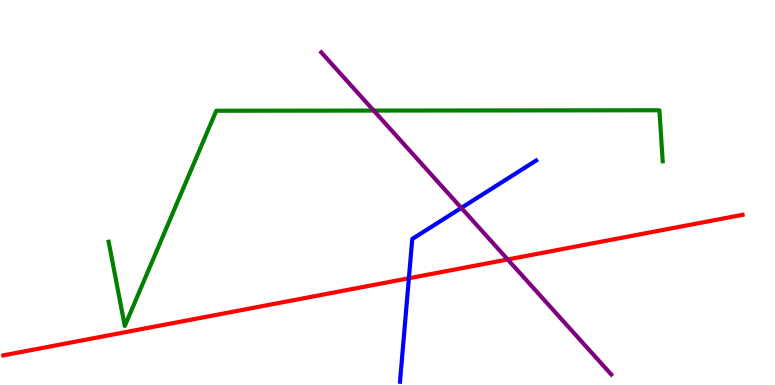[{'lines': ['blue', 'red'], 'intersections': [{'x': 5.28, 'y': 2.77}]}, {'lines': ['green', 'red'], 'intersections': []}, {'lines': ['purple', 'red'], 'intersections': [{'x': 6.55, 'y': 3.26}]}, {'lines': ['blue', 'green'], 'intersections': []}, {'lines': ['blue', 'purple'], 'intersections': [{'x': 5.95, 'y': 4.6}]}, {'lines': ['green', 'purple'], 'intersections': [{'x': 4.82, 'y': 7.13}]}]